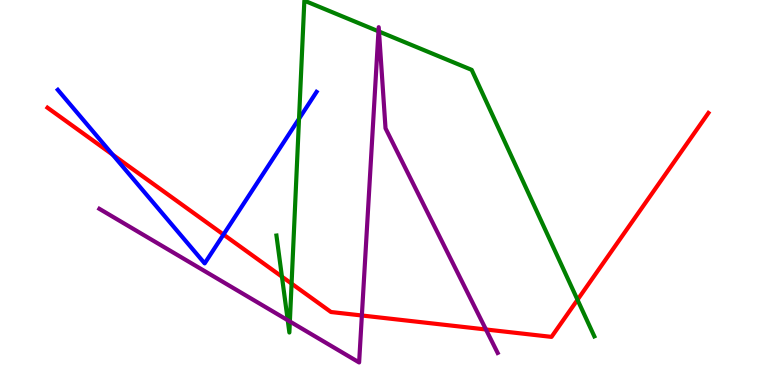[{'lines': ['blue', 'red'], 'intersections': [{'x': 1.45, 'y': 5.98}, {'x': 2.88, 'y': 3.91}]}, {'lines': ['green', 'red'], 'intersections': [{'x': 3.64, 'y': 2.81}, {'x': 3.76, 'y': 2.63}, {'x': 7.45, 'y': 2.21}]}, {'lines': ['purple', 'red'], 'intersections': [{'x': 4.67, 'y': 1.81}, {'x': 6.27, 'y': 1.44}]}, {'lines': ['blue', 'green'], 'intersections': [{'x': 3.86, 'y': 6.92}]}, {'lines': ['blue', 'purple'], 'intersections': []}, {'lines': ['green', 'purple'], 'intersections': [{'x': 3.71, 'y': 1.68}, {'x': 3.74, 'y': 1.65}, {'x': 4.88, 'y': 9.19}, {'x': 4.89, 'y': 9.18}]}]